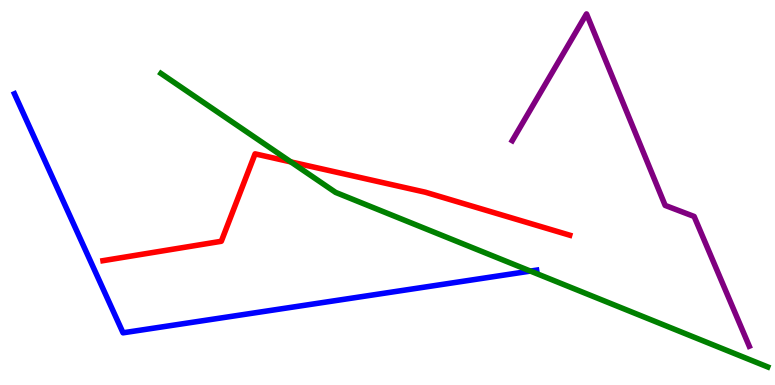[{'lines': ['blue', 'red'], 'intersections': []}, {'lines': ['green', 'red'], 'intersections': [{'x': 3.75, 'y': 5.79}]}, {'lines': ['purple', 'red'], 'intersections': []}, {'lines': ['blue', 'green'], 'intersections': [{'x': 6.84, 'y': 2.96}]}, {'lines': ['blue', 'purple'], 'intersections': []}, {'lines': ['green', 'purple'], 'intersections': []}]